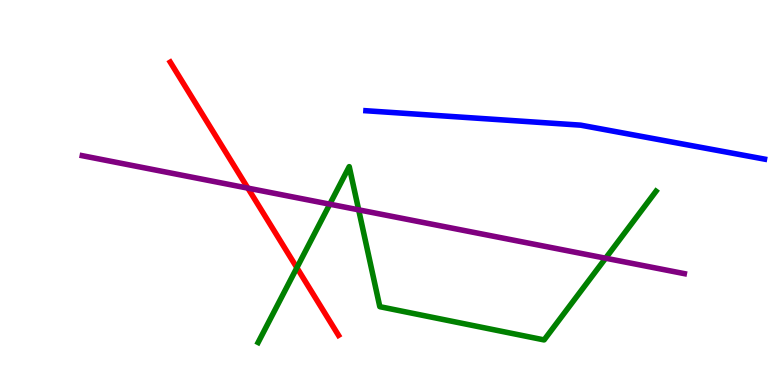[{'lines': ['blue', 'red'], 'intersections': []}, {'lines': ['green', 'red'], 'intersections': [{'x': 3.83, 'y': 3.05}]}, {'lines': ['purple', 'red'], 'intersections': [{'x': 3.2, 'y': 5.11}]}, {'lines': ['blue', 'green'], 'intersections': []}, {'lines': ['blue', 'purple'], 'intersections': []}, {'lines': ['green', 'purple'], 'intersections': [{'x': 4.26, 'y': 4.7}, {'x': 4.63, 'y': 4.55}, {'x': 7.81, 'y': 3.29}]}]